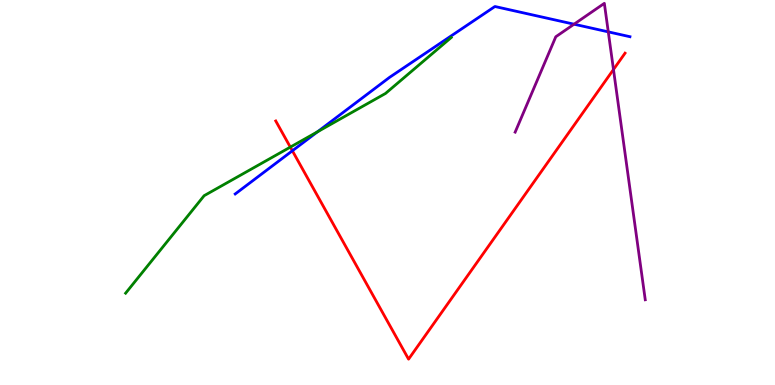[{'lines': ['blue', 'red'], 'intersections': [{'x': 3.77, 'y': 6.08}]}, {'lines': ['green', 'red'], 'intersections': [{'x': 3.75, 'y': 6.18}]}, {'lines': ['purple', 'red'], 'intersections': [{'x': 7.92, 'y': 8.19}]}, {'lines': ['blue', 'green'], 'intersections': [{'x': 4.1, 'y': 6.58}]}, {'lines': ['blue', 'purple'], 'intersections': [{'x': 7.41, 'y': 9.37}, {'x': 7.85, 'y': 9.17}]}, {'lines': ['green', 'purple'], 'intersections': []}]